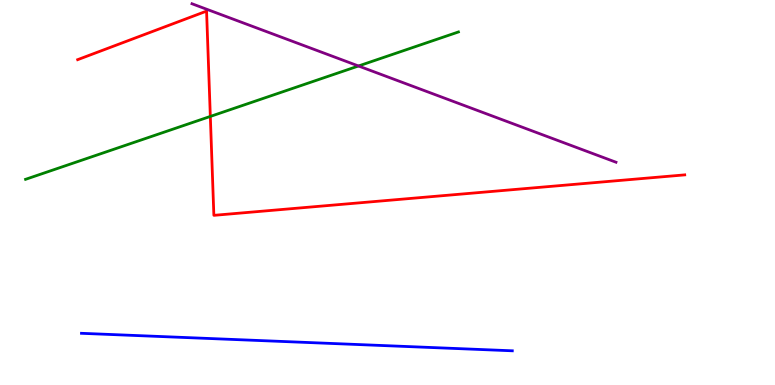[{'lines': ['blue', 'red'], 'intersections': []}, {'lines': ['green', 'red'], 'intersections': [{'x': 2.71, 'y': 6.98}]}, {'lines': ['purple', 'red'], 'intersections': []}, {'lines': ['blue', 'green'], 'intersections': []}, {'lines': ['blue', 'purple'], 'intersections': []}, {'lines': ['green', 'purple'], 'intersections': [{'x': 4.63, 'y': 8.29}]}]